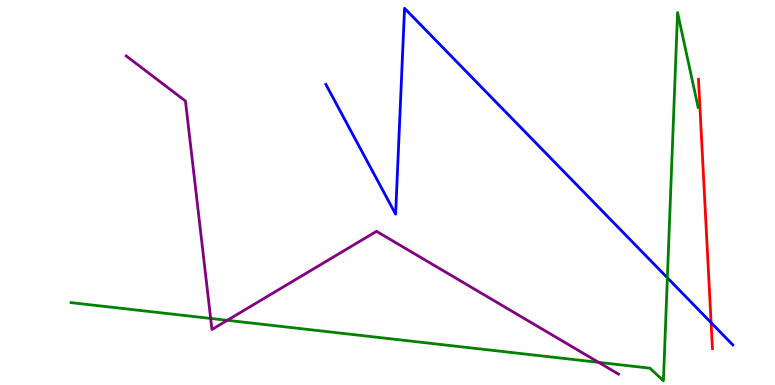[{'lines': ['blue', 'red'], 'intersections': [{'x': 9.18, 'y': 1.62}]}, {'lines': ['green', 'red'], 'intersections': []}, {'lines': ['purple', 'red'], 'intersections': []}, {'lines': ['blue', 'green'], 'intersections': [{'x': 8.61, 'y': 2.78}]}, {'lines': ['blue', 'purple'], 'intersections': []}, {'lines': ['green', 'purple'], 'intersections': [{'x': 2.72, 'y': 1.73}, {'x': 2.93, 'y': 1.68}, {'x': 7.72, 'y': 0.588}]}]